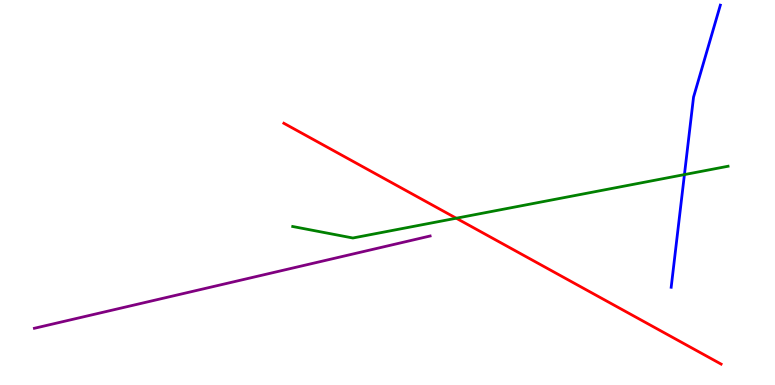[{'lines': ['blue', 'red'], 'intersections': []}, {'lines': ['green', 'red'], 'intersections': [{'x': 5.89, 'y': 4.33}]}, {'lines': ['purple', 'red'], 'intersections': []}, {'lines': ['blue', 'green'], 'intersections': [{'x': 8.83, 'y': 5.47}]}, {'lines': ['blue', 'purple'], 'intersections': []}, {'lines': ['green', 'purple'], 'intersections': []}]